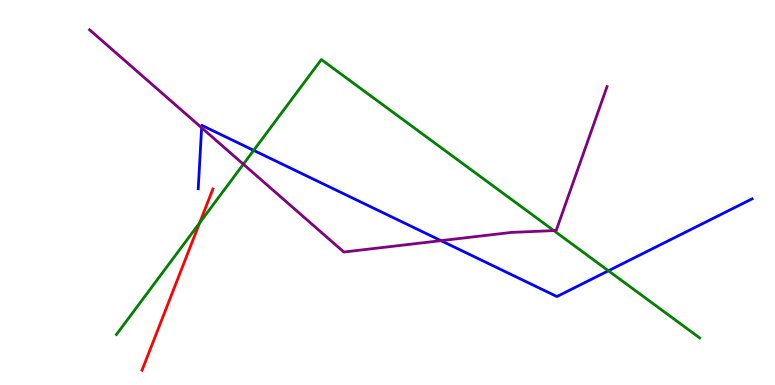[{'lines': ['blue', 'red'], 'intersections': []}, {'lines': ['green', 'red'], 'intersections': [{'x': 2.58, 'y': 4.21}]}, {'lines': ['purple', 'red'], 'intersections': []}, {'lines': ['blue', 'green'], 'intersections': [{'x': 3.27, 'y': 6.09}, {'x': 7.85, 'y': 2.97}]}, {'lines': ['blue', 'purple'], 'intersections': [{'x': 2.6, 'y': 6.68}, {'x': 5.69, 'y': 3.75}]}, {'lines': ['green', 'purple'], 'intersections': [{'x': 3.14, 'y': 5.73}, {'x': 7.15, 'y': 4.01}]}]